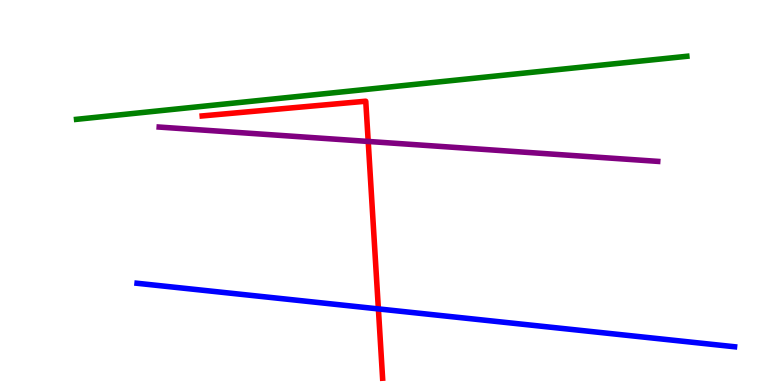[{'lines': ['blue', 'red'], 'intersections': [{'x': 4.88, 'y': 1.98}]}, {'lines': ['green', 'red'], 'intersections': []}, {'lines': ['purple', 'red'], 'intersections': [{'x': 4.75, 'y': 6.33}]}, {'lines': ['blue', 'green'], 'intersections': []}, {'lines': ['blue', 'purple'], 'intersections': []}, {'lines': ['green', 'purple'], 'intersections': []}]